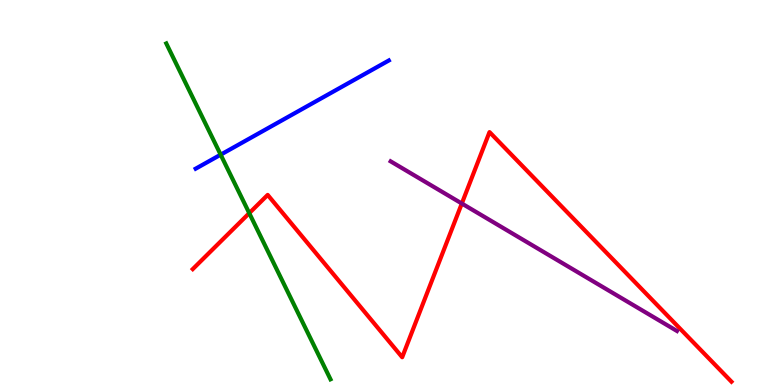[{'lines': ['blue', 'red'], 'intersections': []}, {'lines': ['green', 'red'], 'intersections': [{'x': 3.22, 'y': 4.46}]}, {'lines': ['purple', 'red'], 'intersections': [{'x': 5.96, 'y': 4.71}]}, {'lines': ['blue', 'green'], 'intersections': [{'x': 2.85, 'y': 5.98}]}, {'lines': ['blue', 'purple'], 'intersections': []}, {'lines': ['green', 'purple'], 'intersections': []}]